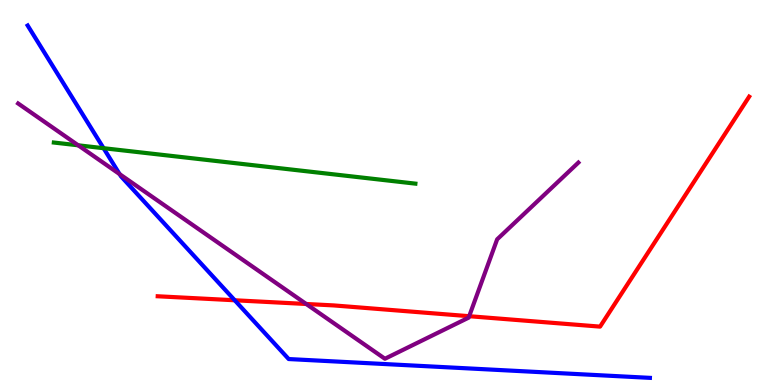[{'lines': ['blue', 'red'], 'intersections': [{'x': 3.03, 'y': 2.2}]}, {'lines': ['green', 'red'], 'intersections': []}, {'lines': ['purple', 'red'], 'intersections': [{'x': 3.95, 'y': 2.1}, {'x': 6.05, 'y': 1.79}]}, {'lines': ['blue', 'green'], 'intersections': [{'x': 1.34, 'y': 6.15}]}, {'lines': ['blue', 'purple'], 'intersections': [{'x': 1.54, 'y': 5.48}]}, {'lines': ['green', 'purple'], 'intersections': [{'x': 1.01, 'y': 6.23}]}]